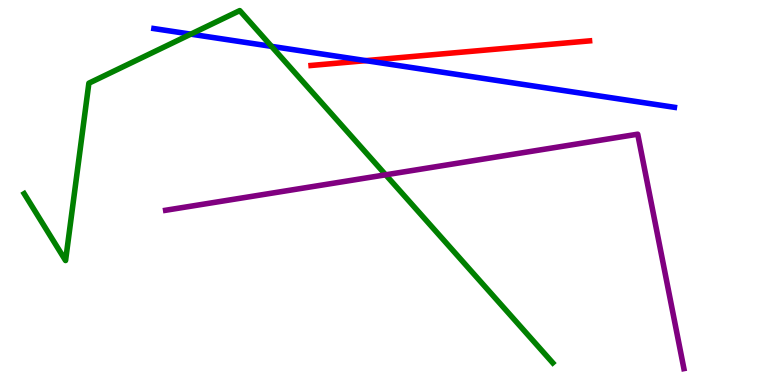[{'lines': ['blue', 'red'], 'intersections': [{'x': 4.72, 'y': 8.43}]}, {'lines': ['green', 'red'], 'intersections': []}, {'lines': ['purple', 'red'], 'intersections': []}, {'lines': ['blue', 'green'], 'intersections': [{'x': 2.46, 'y': 9.11}, {'x': 3.5, 'y': 8.8}]}, {'lines': ['blue', 'purple'], 'intersections': []}, {'lines': ['green', 'purple'], 'intersections': [{'x': 4.98, 'y': 5.46}]}]